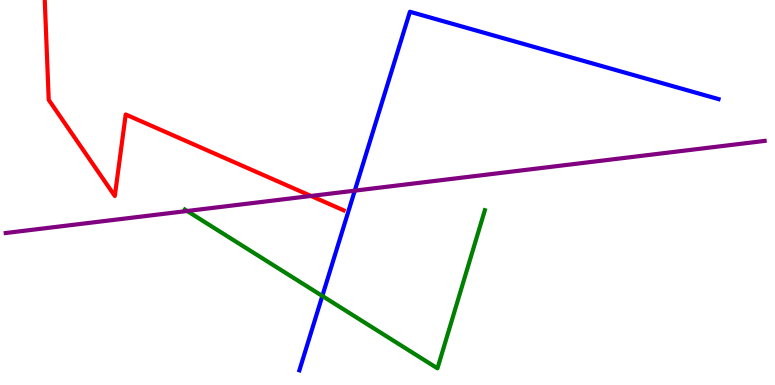[{'lines': ['blue', 'red'], 'intersections': []}, {'lines': ['green', 'red'], 'intersections': []}, {'lines': ['purple', 'red'], 'intersections': [{'x': 4.01, 'y': 4.91}]}, {'lines': ['blue', 'green'], 'intersections': [{'x': 4.16, 'y': 2.31}]}, {'lines': ['blue', 'purple'], 'intersections': [{'x': 4.58, 'y': 5.05}]}, {'lines': ['green', 'purple'], 'intersections': [{'x': 2.41, 'y': 4.52}]}]